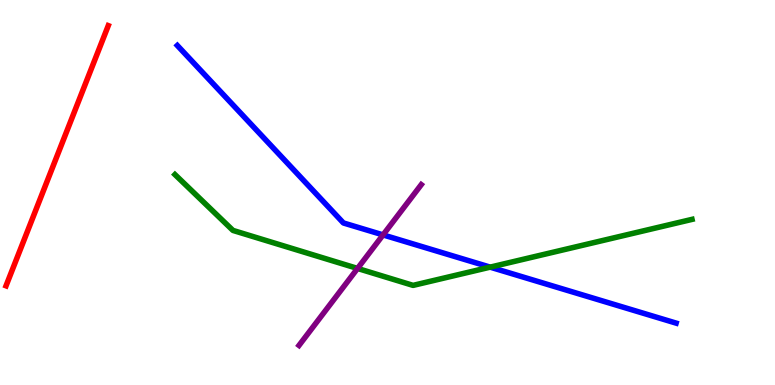[{'lines': ['blue', 'red'], 'intersections': []}, {'lines': ['green', 'red'], 'intersections': []}, {'lines': ['purple', 'red'], 'intersections': []}, {'lines': ['blue', 'green'], 'intersections': [{'x': 6.32, 'y': 3.06}]}, {'lines': ['blue', 'purple'], 'intersections': [{'x': 4.94, 'y': 3.9}]}, {'lines': ['green', 'purple'], 'intersections': [{'x': 4.61, 'y': 3.03}]}]